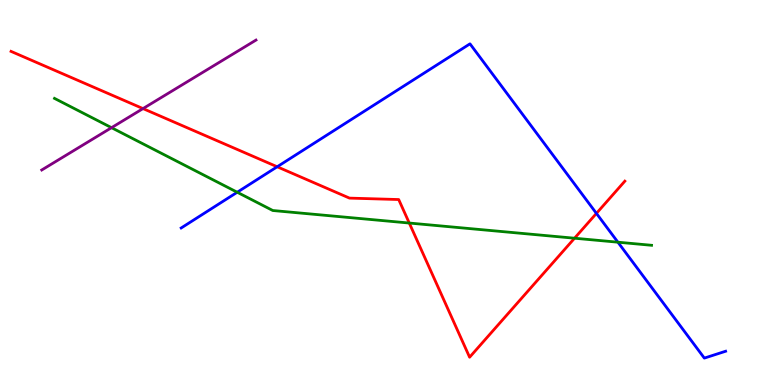[{'lines': ['blue', 'red'], 'intersections': [{'x': 3.58, 'y': 5.67}, {'x': 7.7, 'y': 4.46}]}, {'lines': ['green', 'red'], 'intersections': [{'x': 5.28, 'y': 4.21}, {'x': 7.41, 'y': 3.81}]}, {'lines': ['purple', 'red'], 'intersections': [{'x': 1.85, 'y': 7.18}]}, {'lines': ['blue', 'green'], 'intersections': [{'x': 3.06, 'y': 5.01}, {'x': 7.97, 'y': 3.71}]}, {'lines': ['blue', 'purple'], 'intersections': []}, {'lines': ['green', 'purple'], 'intersections': [{'x': 1.44, 'y': 6.68}]}]